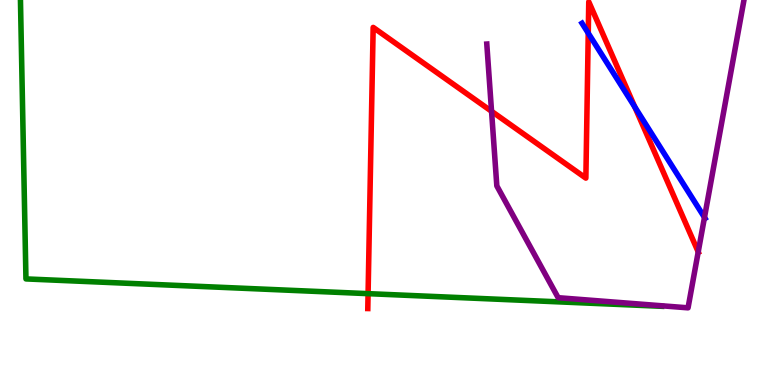[{'lines': ['blue', 'red'], 'intersections': [{'x': 7.59, 'y': 9.14}, {'x': 8.19, 'y': 7.22}]}, {'lines': ['green', 'red'], 'intersections': [{'x': 4.75, 'y': 2.37}]}, {'lines': ['purple', 'red'], 'intersections': [{'x': 6.34, 'y': 7.11}, {'x': 9.01, 'y': 3.46}]}, {'lines': ['blue', 'green'], 'intersections': []}, {'lines': ['blue', 'purple'], 'intersections': [{'x': 9.09, 'y': 4.35}]}, {'lines': ['green', 'purple'], 'intersections': []}]